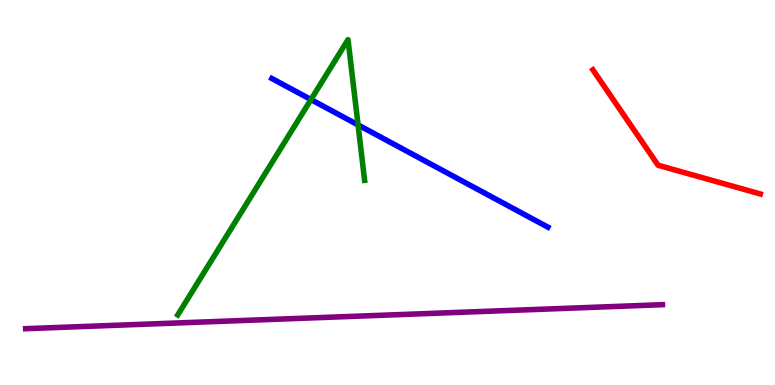[{'lines': ['blue', 'red'], 'intersections': []}, {'lines': ['green', 'red'], 'intersections': []}, {'lines': ['purple', 'red'], 'intersections': []}, {'lines': ['blue', 'green'], 'intersections': [{'x': 4.01, 'y': 7.41}, {'x': 4.62, 'y': 6.76}]}, {'lines': ['blue', 'purple'], 'intersections': []}, {'lines': ['green', 'purple'], 'intersections': []}]